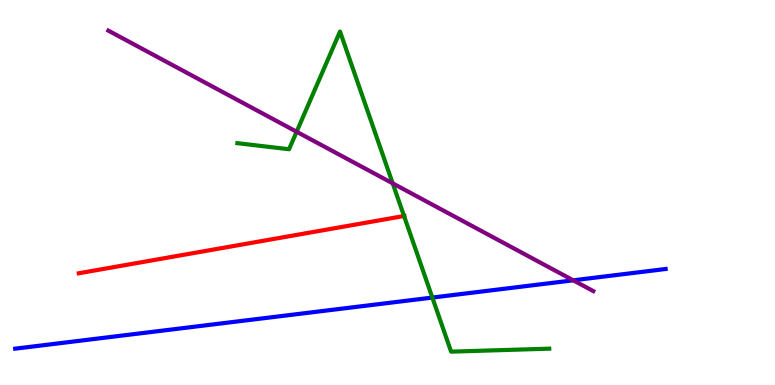[{'lines': ['blue', 'red'], 'intersections': []}, {'lines': ['green', 'red'], 'intersections': [{'x': 5.21, 'y': 4.39}]}, {'lines': ['purple', 'red'], 'intersections': []}, {'lines': ['blue', 'green'], 'intersections': [{'x': 5.58, 'y': 2.27}]}, {'lines': ['blue', 'purple'], 'intersections': [{'x': 7.4, 'y': 2.72}]}, {'lines': ['green', 'purple'], 'intersections': [{'x': 3.83, 'y': 6.58}, {'x': 5.07, 'y': 5.24}]}]